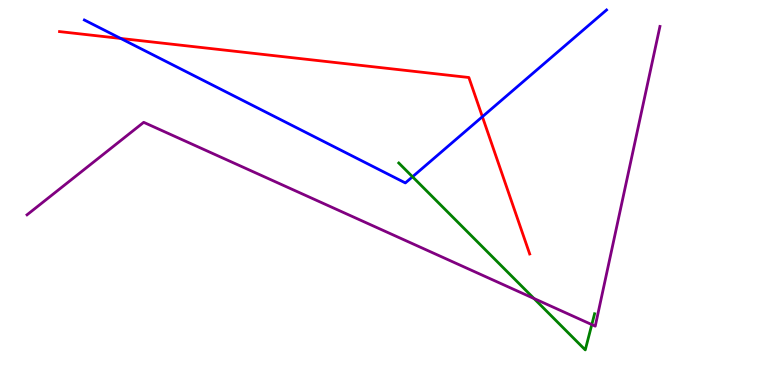[{'lines': ['blue', 'red'], 'intersections': [{'x': 1.56, 'y': 9.0}, {'x': 6.22, 'y': 6.97}]}, {'lines': ['green', 'red'], 'intersections': []}, {'lines': ['purple', 'red'], 'intersections': []}, {'lines': ['blue', 'green'], 'intersections': [{'x': 5.32, 'y': 5.41}]}, {'lines': ['blue', 'purple'], 'intersections': []}, {'lines': ['green', 'purple'], 'intersections': [{'x': 6.89, 'y': 2.25}, {'x': 7.64, 'y': 1.57}]}]